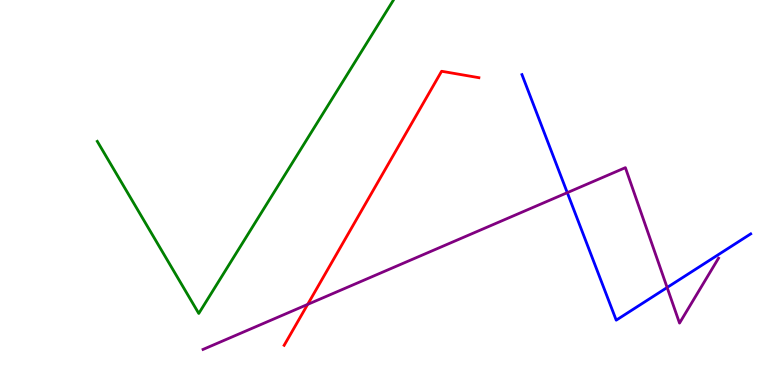[{'lines': ['blue', 'red'], 'intersections': []}, {'lines': ['green', 'red'], 'intersections': []}, {'lines': ['purple', 'red'], 'intersections': [{'x': 3.97, 'y': 2.09}]}, {'lines': ['blue', 'green'], 'intersections': []}, {'lines': ['blue', 'purple'], 'intersections': [{'x': 7.32, 'y': 5.0}, {'x': 8.61, 'y': 2.53}]}, {'lines': ['green', 'purple'], 'intersections': []}]